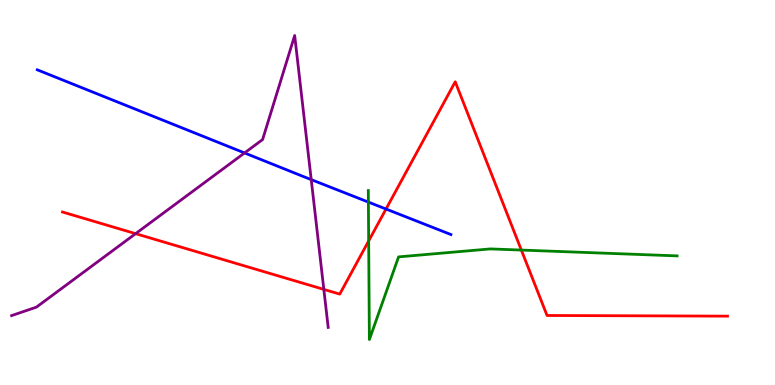[{'lines': ['blue', 'red'], 'intersections': [{'x': 4.98, 'y': 4.57}]}, {'lines': ['green', 'red'], 'intersections': [{'x': 4.76, 'y': 3.74}, {'x': 6.73, 'y': 3.5}]}, {'lines': ['purple', 'red'], 'intersections': [{'x': 1.75, 'y': 3.93}, {'x': 4.18, 'y': 2.48}]}, {'lines': ['blue', 'green'], 'intersections': [{'x': 4.75, 'y': 4.75}]}, {'lines': ['blue', 'purple'], 'intersections': [{'x': 3.16, 'y': 6.03}, {'x': 4.02, 'y': 5.33}]}, {'lines': ['green', 'purple'], 'intersections': []}]